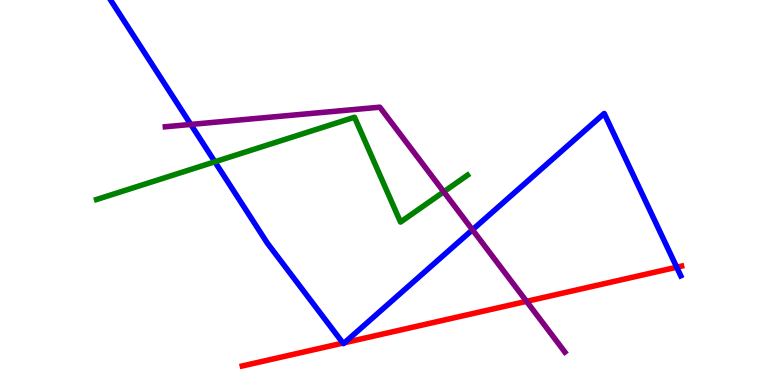[{'lines': ['blue', 'red'], 'intersections': [{'x': 4.43, 'y': 1.09}, {'x': 4.44, 'y': 1.1}, {'x': 8.73, 'y': 3.06}]}, {'lines': ['green', 'red'], 'intersections': []}, {'lines': ['purple', 'red'], 'intersections': [{'x': 6.79, 'y': 2.17}]}, {'lines': ['blue', 'green'], 'intersections': [{'x': 2.77, 'y': 5.8}]}, {'lines': ['blue', 'purple'], 'intersections': [{'x': 2.46, 'y': 6.77}, {'x': 6.1, 'y': 4.03}]}, {'lines': ['green', 'purple'], 'intersections': [{'x': 5.73, 'y': 5.02}]}]